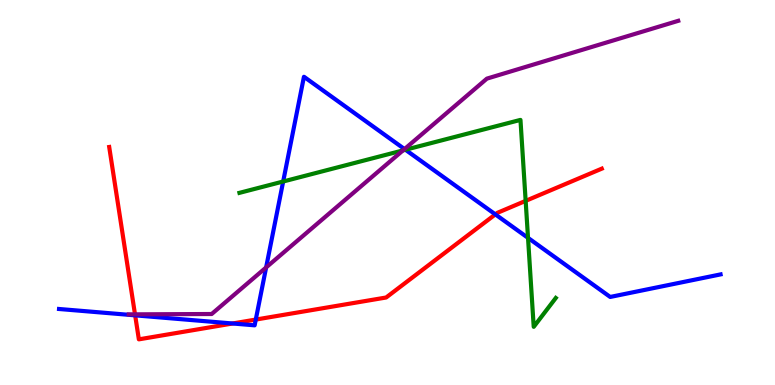[{'lines': ['blue', 'red'], 'intersections': [{'x': 1.74, 'y': 1.81}, {'x': 3.0, 'y': 1.6}, {'x': 3.3, 'y': 1.7}, {'x': 6.39, 'y': 4.43}]}, {'lines': ['green', 'red'], 'intersections': [{'x': 6.78, 'y': 4.78}]}, {'lines': ['purple', 'red'], 'intersections': [{'x': 1.74, 'y': 1.84}]}, {'lines': ['blue', 'green'], 'intersections': [{'x': 3.65, 'y': 5.29}, {'x': 5.23, 'y': 6.11}, {'x': 6.81, 'y': 3.82}]}, {'lines': ['blue', 'purple'], 'intersections': [{'x': 3.43, 'y': 3.05}, {'x': 5.22, 'y': 6.13}]}, {'lines': ['green', 'purple'], 'intersections': [{'x': 5.2, 'y': 6.09}]}]